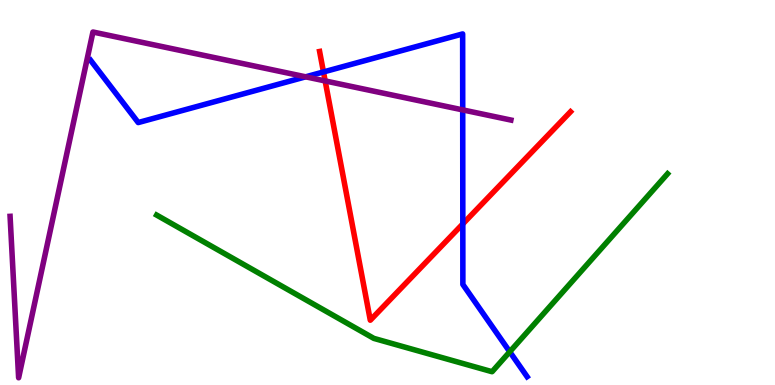[{'lines': ['blue', 'red'], 'intersections': [{'x': 4.17, 'y': 8.13}, {'x': 5.97, 'y': 4.18}]}, {'lines': ['green', 'red'], 'intersections': []}, {'lines': ['purple', 'red'], 'intersections': [{'x': 4.2, 'y': 7.9}]}, {'lines': ['blue', 'green'], 'intersections': [{'x': 6.58, 'y': 0.863}]}, {'lines': ['blue', 'purple'], 'intersections': [{'x': 3.94, 'y': 8.0}, {'x': 5.97, 'y': 7.15}]}, {'lines': ['green', 'purple'], 'intersections': []}]